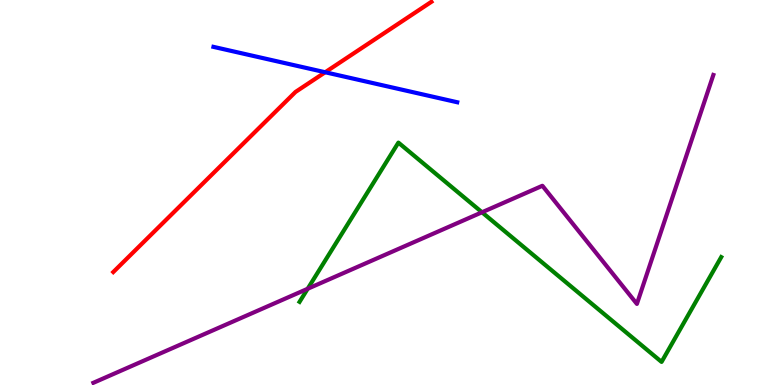[{'lines': ['blue', 'red'], 'intersections': [{'x': 4.2, 'y': 8.12}]}, {'lines': ['green', 'red'], 'intersections': []}, {'lines': ['purple', 'red'], 'intersections': []}, {'lines': ['blue', 'green'], 'intersections': []}, {'lines': ['blue', 'purple'], 'intersections': []}, {'lines': ['green', 'purple'], 'intersections': [{'x': 3.97, 'y': 2.5}, {'x': 6.22, 'y': 4.49}]}]